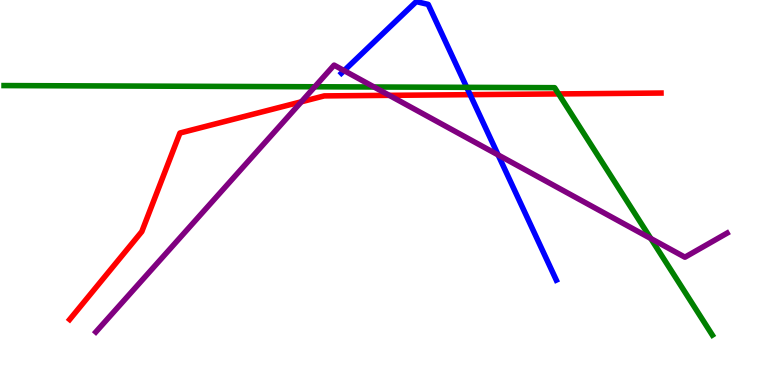[{'lines': ['blue', 'red'], 'intersections': [{'x': 6.07, 'y': 7.54}]}, {'lines': ['green', 'red'], 'intersections': [{'x': 7.21, 'y': 7.56}]}, {'lines': ['purple', 'red'], 'intersections': [{'x': 3.89, 'y': 7.36}, {'x': 5.02, 'y': 7.52}]}, {'lines': ['blue', 'green'], 'intersections': [{'x': 6.02, 'y': 7.73}]}, {'lines': ['blue', 'purple'], 'intersections': [{'x': 4.44, 'y': 8.17}, {'x': 6.43, 'y': 5.98}]}, {'lines': ['green', 'purple'], 'intersections': [{'x': 4.06, 'y': 7.75}, {'x': 4.83, 'y': 7.74}, {'x': 8.4, 'y': 3.8}]}]